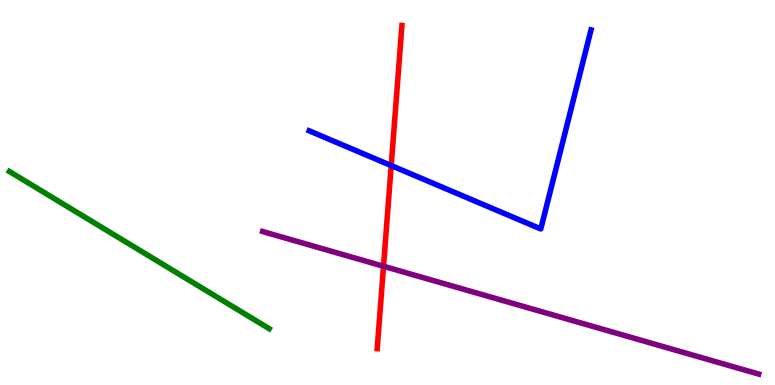[{'lines': ['blue', 'red'], 'intersections': [{'x': 5.05, 'y': 5.7}]}, {'lines': ['green', 'red'], 'intersections': []}, {'lines': ['purple', 'red'], 'intersections': [{'x': 4.95, 'y': 3.08}]}, {'lines': ['blue', 'green'], 'intersections': []}, {'lines': ['blue', 'purple'], 'intersections': []}, {'lines': ['green', 'purple'], 'intersections': []}]